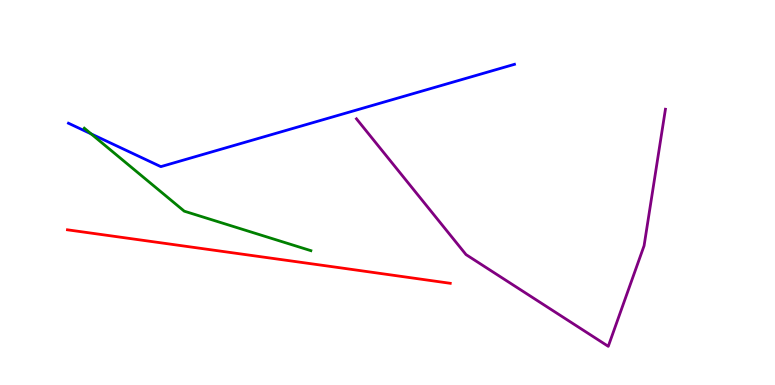[{'lines': ['blue', 'red'], 'intersections': []}, {'lines': ['green', 'red'], 'intersections': []}, {'lines': ['purple', 'red'], 'intersections': []}, {'lines': ['blue', 'green'], 'intersections': [{'x': 1.18, 'y': 6.52}]}, {'lines': ['blue', 'purple'], 'intersections': []}, {'lines': ['green', 'purple'], 'intersections': []}]